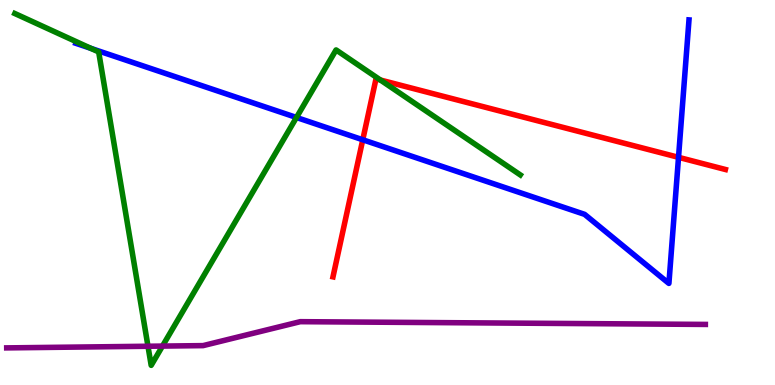[{'lines': ['blue', 'red'], 'intersections': [{'x': 4.68, 'y': 6.37}, {'x': 8.76, 'y': 5.91}]}, {'lines': ['green', 'red'], 'intersections': [{'x': 4.91, 'y': 7.92}]}, {'lines': ['purple', 'red'], 'intersections': []}, {'lines': ['blue', 'green'], 'intersections': [{'x': 1.17, 'y': 8.74}, {'x': 3.83, 'y': 6.95}]}, {'lines': ['blue', 'purple'], 'intersections': []}, {'lines': ['green', 'purple'], 'intersections': [{'x': 1.91, 'y': 1.01}, {'x': 2.1, 'y': 1.01}]}]